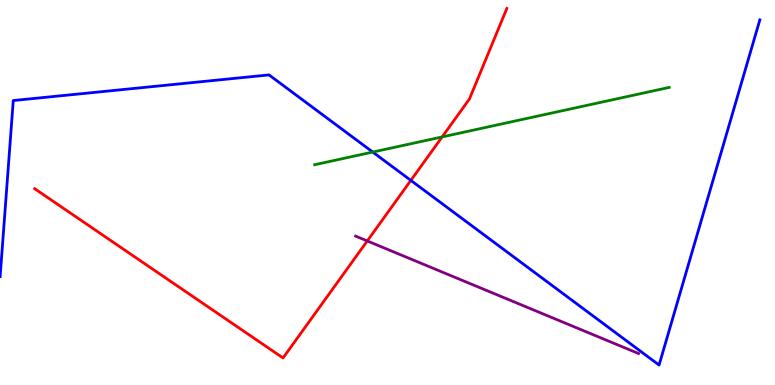[{'lines': ['blue', 'red'], 'intersections': [{'x': 5.3, 'y': 5.31}]}, {'lines': ['green', 'red'], 'intersections': [{'x': 5.7, 'y': 6.44}]}, {'lines': ['purple', 'red'], 'intersections': [{'x': 4.74, 'y': 3.74}]}, {'lines': ['blue', 'green'], 'intersections': [{'x': 4.81, 'y': 6.05}]}, {'lines': ['blue', 'purple'], 'intersections': []}, {'lines': ['green', 'purple'], 'intersections': []}]